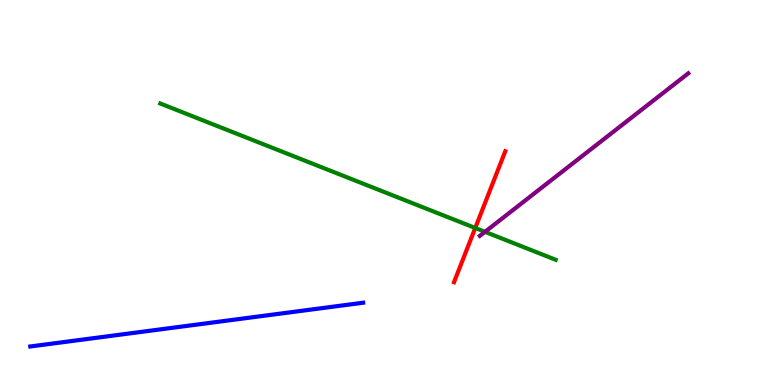[{'lines': ['blue', 'red'], 'intersections': []}, {'lines': ['green', 'red'], 'intersections': [{'x': 6.13, 'y': 4.08}]}, {'lines': ['purple', 'red'], 'intersections': []}, {'lines': ['blue', 'green'], 'intersections': []}, {'lines': ['blue', 'purple'], 'intersections': []}, {'lines': ['green', 'purple'], 'intersections': [{'x': 6.26, 'y': 3.98}]}]